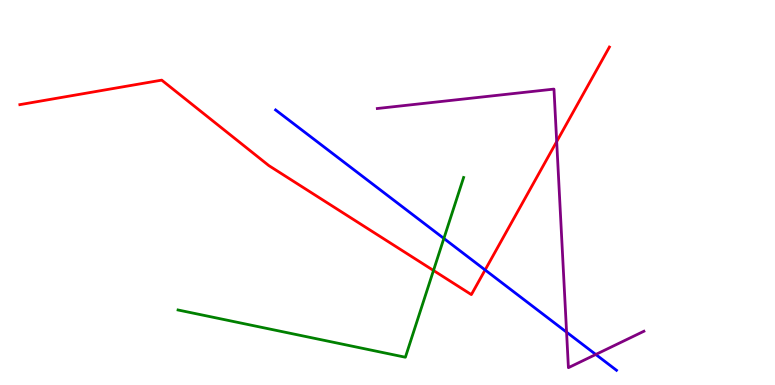[{'lines': ['blue', 'red'], 'intersections': [{'x': 6.26, 'y': 2.99}]}, {'lines': ['green', 'red'], 'intersections': [{'x': 5.59, 'y': 2.97}]}, {'lines': ['purple', 'red'], 'intersections': [{'x': 7.18, 'y': 6.32}]}, {'lines': ['blue', 'green'], 'intersections': [{'x': 5.73, 'y': 3.81}]}, {'lines': ['blue', 'purple'], 'intersections': [{'x': 7.31, 'y': 1.37}, {'x': 7.69, 'y': 0.793}]}, {'lines': ['green', 'purple'], 'intersections': []}]